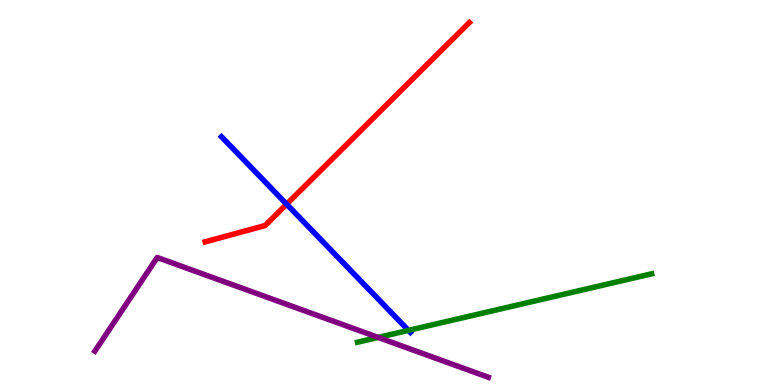[{'lines': ['blue', 'red'], 'intersections': [{'x': 3.7, 'y': 4.7}]}, {'lines': ['green', 'red'], 'intersections': []}, {'lines': ['purple', 'red'], 'intersections': []}, {'lines': ['blue', 'green'], 'intersections': [{'x': 5.27, 'y': 1.42}]}, {'lines': ['blue', 'purple'], 'intersections': []}, {'lines': ['green', 'purple'], 'intersections': [{'x': 4.88, 'y': 1.24}]}]